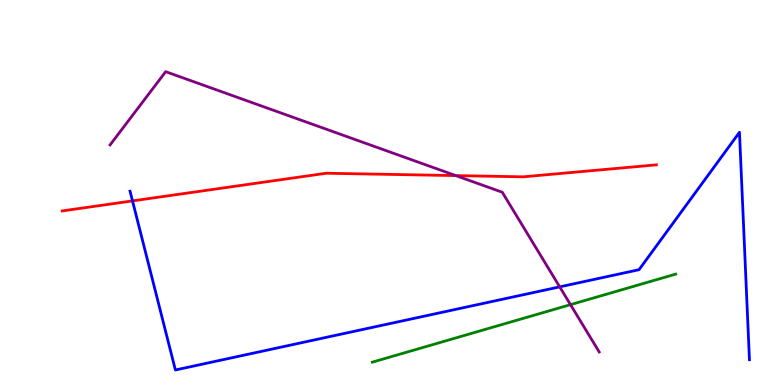[{'lines': ['blue', 'red'], 'intersections': [{'x': 1.71, 'y': 4.78}]}, {'lines': ['green', 'red'], 'intersections': []}, {'lines': ['purple', 'red'], 'intersections': [{'x': 5.88, 'y': 5.44}]}, {'lines': ['blue', 'green'], 'intersections': []}, {'lines': ['blue', 'purple'], 'intersections': [{'x': 7.22, 'y': 2.55}]}, {'lines': ['green', 'purple'], 'intersections': [{'x': 7.36, 'y': 2.09}]}]